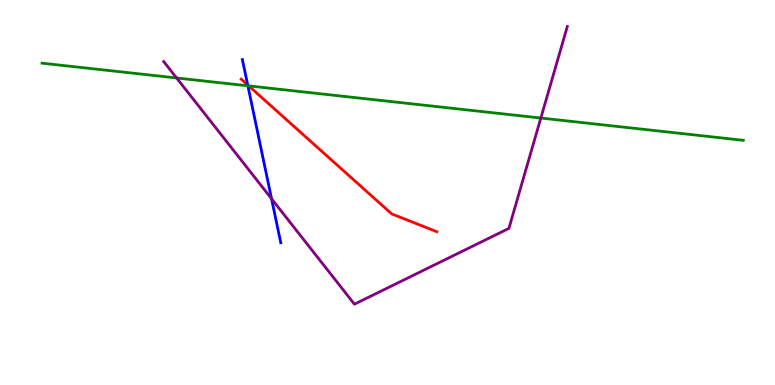[{'lines': ['blue', 'red'], 'intersections': [{'x': 3.2, 'y': 7.79}]}, {'lines': ['green', 'red'], 'intersections': [{'x': 3.21, 'y': 7.77}]}, {'lines': ['purple', 'red'], 'intersections': []}, {'lines': ['blue', 'green'], 'intersections': [{'x': 3.2, 'y': 7.77}]}, {'lines': ['blue', 'purple'], 'intersections': [{'x': 3.5, 'y': 4.84}]}, {'lines': ['green', 'purple'], 'intersections': [{'x': 2.28, 'y': 7.97}, {'x': 6.98, 'y': 6.93}]}]